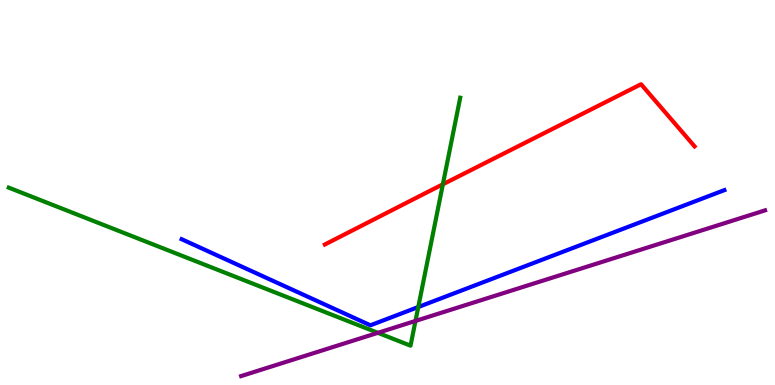[{'lines': ['blue', 'red'], 'intersections': []}, {'lines': ['green', 'red'], 'intersections': [{'x': 5.71, 'y': 5.21}]}, {'lines': ['purple', 'red'], 'intersections': []}, {'lines': ['blue', 'green'], 'intersections': [{'x': 5.4, 'y': 2.03}]}, {'lines': ['blue', 'purple'], 'intersections': []}, {'lines': ['green', 'purple'], 'intersections': [{'x': 4.88, 'y': 1.36}, {'x': 5.36, 'y': 1.66}]}]